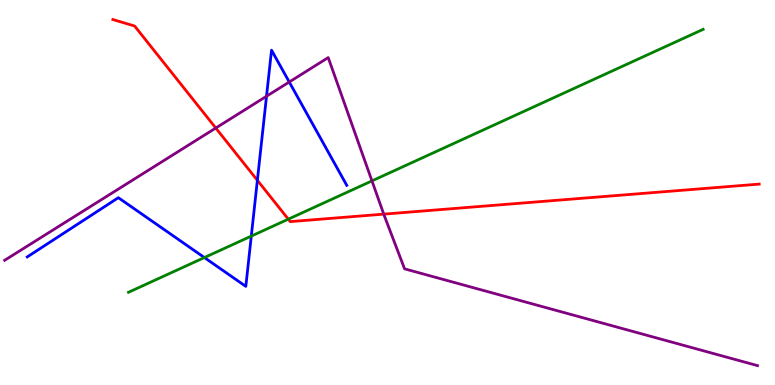[{'lines': ['blue', 'red'], 'intersections': [{'x': 3.32, 'y': 5.32}]}, {'lines': ['green', 'red'], 'intersections': [{'x': 3.72, 'y': 4.31}]}, {'lines': ['purple', 'red'], 'intersections': [{'x': 2.78, 'y': 6.67}, {'x': 4.95, 'y': 4.44}]}, {'lines': ['blue', 'green'], 'intersections': [{'x': 2.64, 'y': 3.31}, {'x': 3.24, 'y': 3.87}]}, {'lines': ['blue', 'purple'], 'intersections': [{'x': 3.44, 'y': 7.5}, {'x': 3.73, 'y': 7.87}]}, {'lines': ['green', 'purple'], 'intersections': [{'x': 4.8, 'y': 5.3}]}]